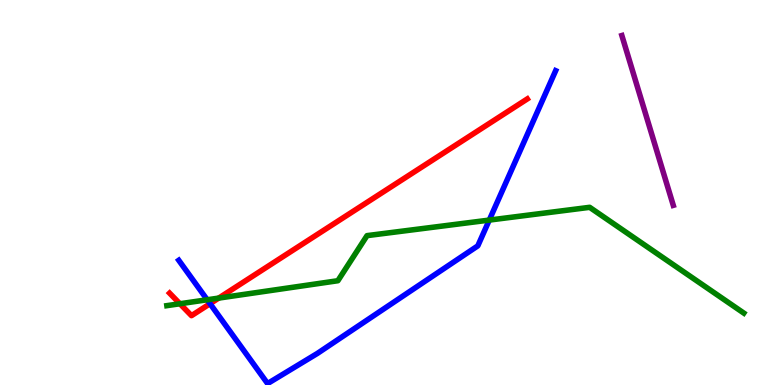[{'lines': ['blue', 'red'], 'intersections': [{'x': 2.71, 'y': 2.11}]}, {'lines': ['green', 'red'], 'intersections': [{'x': 2.32, 'y': 2.11}, {'x': 2.82, 'y': 2.26}]}, {'lines': ['purple', 'red'], 'intersections': []}, {'lines': ['blue', 'green'], 'intersections': [{'x': 2.67, 'y': 2.21}, {'x': 6.31, 'y': 4.28}]}, {'lines': ['blue', 'purple'], 'intersections': []}, {'lines': ['green', 'purple'], 'intersections': []}]